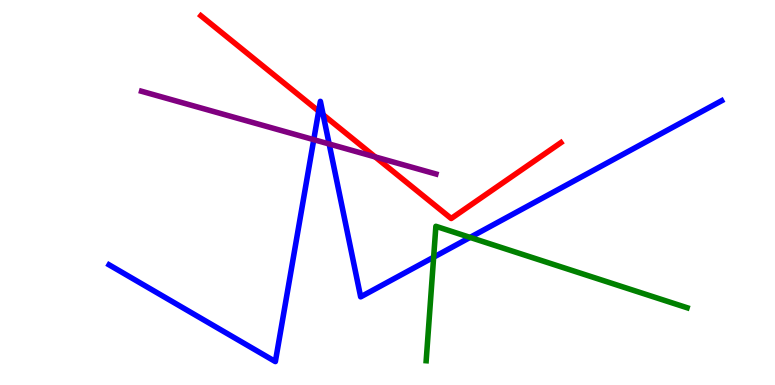[{'lines': ['blue', 'red'], 'intersections': [{'x': 4.11, 'y': 7.11}, {'x': 4.17, 'y': 7.02}]}, {'lines': ['green', 'red'], 'intersections': []}, {'lines': ['purple', 'red'], 'intersections': [{'x': 4.84, 'y': 5.92}]}, {'lines': ['blue', 'green'], 'intersections': [{'x': 5.6, 'y': 3.32}, {'x': 6.07, 'y': 3.83}]}, {'lines': ['blue', 'purple'], 'intersections': [{'x': 4.05, 'y': 6.37}, {'x': 4.25, 'y': 6.26}]}, {'lines': ['green', 'purple'], 'intersections': []}]